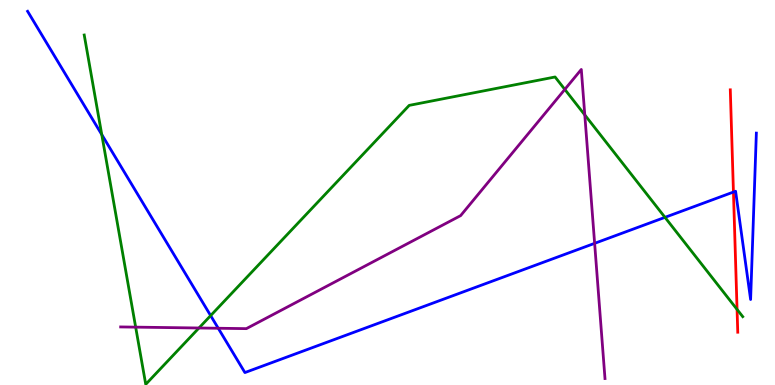[{'lines': ['blue', 'red'], 'intersections': [{'x': 9.46, 'y': 5.01}]}, {'lines': ['green', 'red'], 'intersections': [{'x': 9.51, 'y': 1.96}]}, {'lines': ['purple', 'red'], 'intersections': []}, {'lines': ['blue', 'green'], 'intersections': [{'x': 1.31, 'y': 6.5}, {'x': 2.72, 'y': 1.8}, {'x': 8.58, 'y': 4.35}]}, {'lines': ['blue', 'purple'], 'intersections': [{'x': 2.82, 'y': 1.47}, {'x': 7.67, 'y': 3.68}]}, {'lines': ['green', 'purple'], 'intersections': [{'x': 1.75, 'y': 1.5}, {'x': 2.57, 'y': 1.48}, {'x': 7.29, 'y': 7.68}, {'x': 7.55, 'y': 7.01}]}]